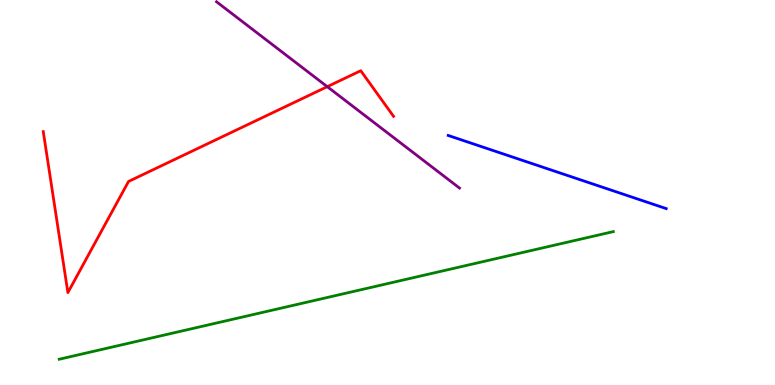[{'lines': ['blue', 'red'], 'intersections': []}, {'lines': ['green', 'red'], 'intersections': []}, {'lines': ['purple', 'red'], 'intersections': [{'x': 4.22, 'y': 7.75}]}, {'lines': ['blue', 'green'], 'intersections': []}, {'lines': ['blue', 'purple'], 'intersections': []}, {'lines': ['green', 'purple'], 'intersections': []}]